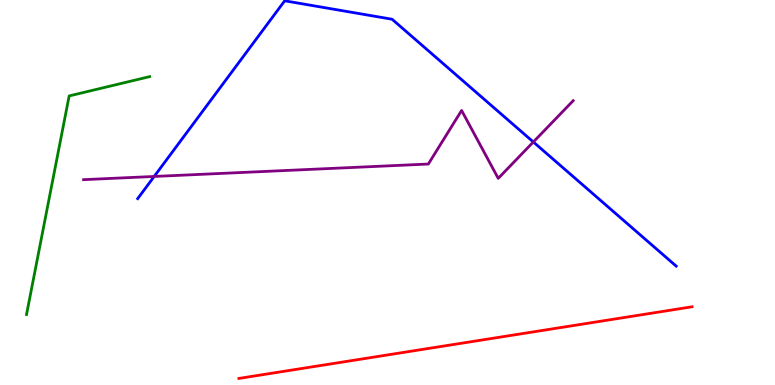[{'lines': ['blue', 'red'], 'intersections': []}, {'lines': ['green', 'red'], 'intersections': []}, {'lines': ['purple', 'red'], 'intersections': []}, {'lines': ['blue', 'green'], 'intersections': []}, {'lines': ['blue', 'purple'], 'intersections': [{'x': 1.99, 'y': 5.42}, {'x': 6.88, 'y': 6.31}]}, {'lines': ['green', 'purple'], 'intersections': []}]